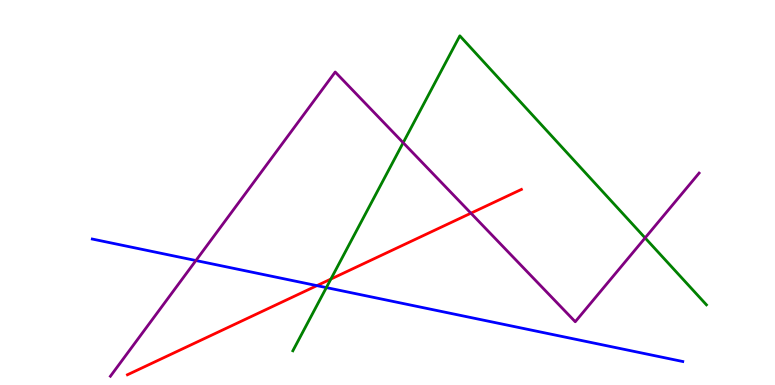[{'lines': ['blue', 'red'], 'intersections': [{'x': 4.09, 'y': 2.58}]}, {'lines': ['green', 'red'], 'intersections': [{'x': 4.27, 'y': 2.75}]}, {'lines': ['purple', 'red'], 'intersections': [{'x': 6.08, 'y': 4.46}]}, {'lines': ['blue', 'green'], 'intersections': [{'x': 4.21, 'y': 2.53}]}, {'lines': ['blue', 'purple'], 'intersections': [{'x': 2.53, 'y': 3.23}]}, {'lines': ['green', 'purple'], 'intersections': [{'x': 5.2, 'y': 6.29}, {'x': 8.32, 'y': 3.82}]}]